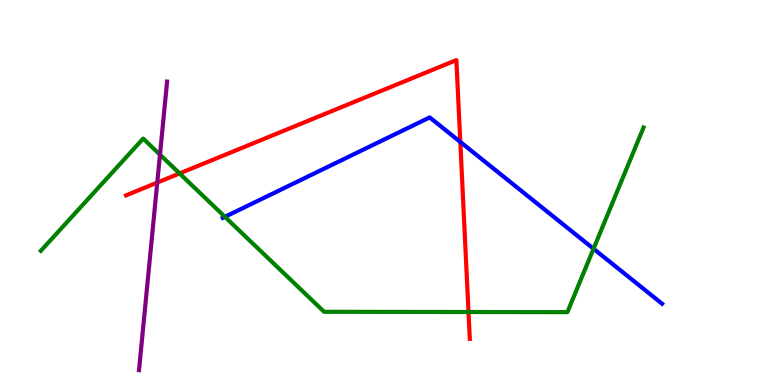[{'lines': ['blue', 'red'], 'intersections': [{'x': 5.94, 'y': 6.31}]}, {'lines': ['green', 'red'], 'intersections': [{'x': 2.32, 'y': 5.5}, {'x': 6.05, 'y': 1.9}]}, {'lines': ['purple', 'red'], 'intersections': [{'x': 2.03, 'y': 5.26}]}, {'lines': ['blue', 'green'], 'intersections': [{'x': 2.9, 'y': 4.37}, {'x': 7.66, 'y': 3.54}]}, {'lines': ['blue', 'purple'], 'intersections': []}, {'lines': ['green', 'purple'], 'intersections': [{'x': 2.06, 'y': 5.98}]}]